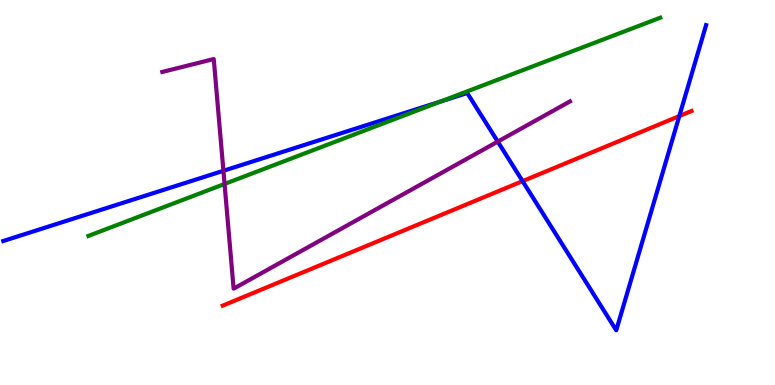[{'lines': ['blue', 'red'], 'intersections': [{'x': 6.74, 'y': 5.29}, {'x': 8.77, 'y': 6.99}]}, {'lines': ['green', 'red'], 'intersections': []}, {'lines': ['purple', 'red'], 'intersections': []}, {'lines': ['blue', 'green'], 'intersections': [{'x': 5.69, 'y': 7.37}]}, {'lines': ['blue', 'purple'], 'intersections': [{'x': 2.88, 'y': 5.56}, {'x': 6.42, 'y': 6.32}]}, {'lines': ['green', 'purple'], 'intersections': [{'x': 2.9, 'y': 5.22}]}]